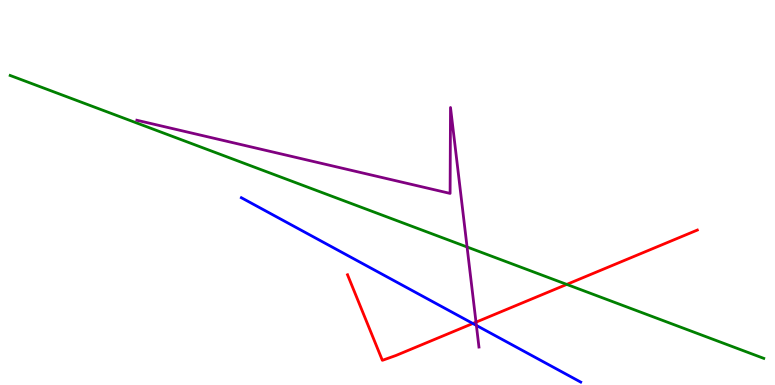[{'lines': ['blue', 'red'], 'intersections': [{'x': 6.1, 'y': 1.6}]}, {'lines': ['green', 'red'], 'intersections': [{'x': 7.31, 'y': 2.61}]}, {'lines': ['purple', 'red'], 'intersections': [{'x': 6.14, 'y': 1.63}]}, {'lines': ['blue', 'green'], 'intersections': []}, {'lines': ['blue', 'purple'], 'intersections': [{'x': 6.15, 'y': 1.55}]}, {'lines': ['green', 'purple'], 'intersections': [{'x': 6.03, 'y': 3.58}]}]